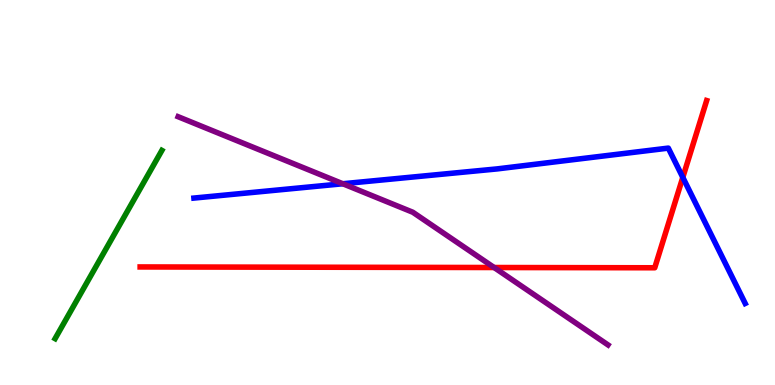[{'lines': ['blue', 'red'], 'intersections': [{'x': 8.81, 'y': 5.39}]}, {'lines': ['green', 'red'], 'intersections': []}, {'lines': ['purple', 'red'], 'intersections': [{'x': 6.38, 'y': 3.05}]}, {'lines': ['blue', 'green'], 'intersections': []}, {'lines': ['blue', 'purple'], 'intersections': [{'x': 4.42, 'y': 5.23}]}, {'lines': ['green', 'purple'], 'intersections': []}]